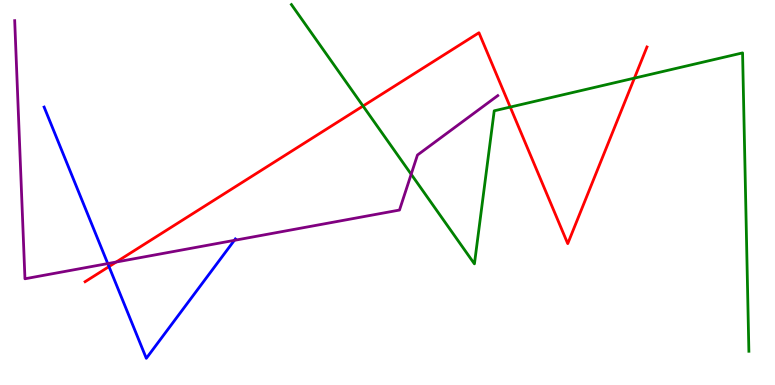[{'lines': ['blue', 'red'], 'intersections': [{'x': 1.41, 'y': 3.08}]}, {'lines': ['green', 'red'], 'intersections': [{'x': 4.68, 'y': 7.25}, {'x': 6.58, 'y': 7.22}, {'x': 8.19, 'y': 7.97}]}, {'lines': ['purple', 'red'], 'intersections': [{'x': 1.5, 'y': 3.19}]}, {'lines': ['blue', 'green'], 'intersections': []}, {'lines': ['blue', 'purple'], 'intersections': [{'x': 1.39, 'y': 3.15}, {'x': 3.02, 'y': 3.76}]}, {'lines': ['green', 'purple'], 'intersections': [{'x': 5.31, 'y': 5.47}]}]